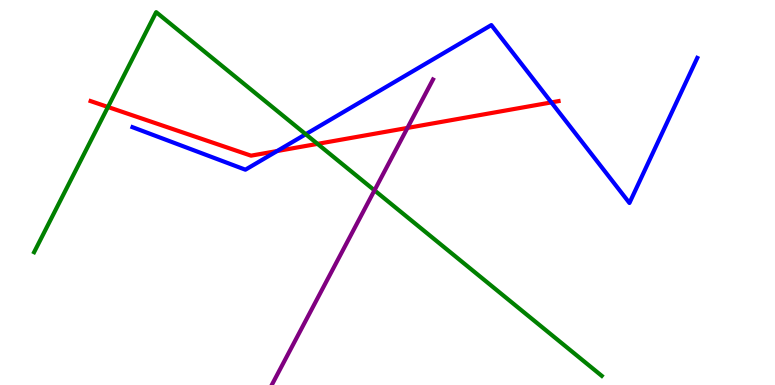[{'lines': ['blue', 'red'], 'intersections': [{'x': 3.58, 'y': 6.08}, {'x': 7.11, 'y': 7.34}]}, {'lines': ['green', 'red'], 'intersections': [{'x': 1.39, 'y': 7.22}, {'x': 4.1, 'y': 6.26}]}, {'lines': ['purple', 'red'], 'intersections': [{'x': 5.26, 'y': 6.68}]}, {'lines': ['blue', 'green'], 'intersections': [{'x': 3.94, 'y': 6.51}]}, {'lines': ['blue', 'purple'], 'intersections': []}, {'lines': ['green', 'purple'], 'intersections': [{'x': 4.83, 'y': 5.06}]}]